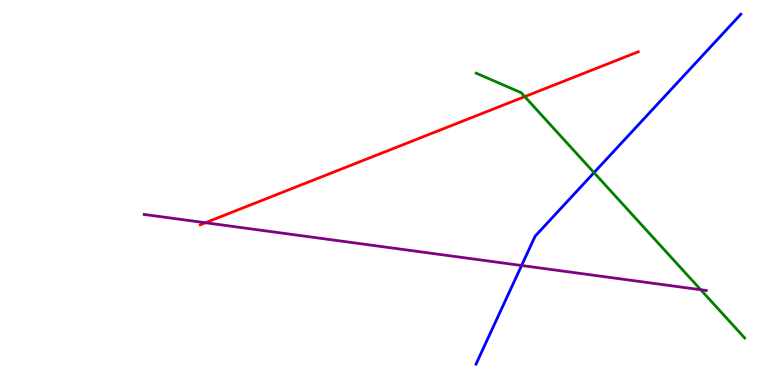[{'lines': ['blue', 'red'], 'intersections': []}, {'lines': ['green', 'red'], 'intersections': [{'x': 6.77, 'y': 7.49}]}, {'lines': ['purple', 'red'], 'intersections': [{'x': 2.65, 'y': 4.21}]}, {'lines': ['blue', 'green'], 'intersections': [{'x': 7.66, 'y': 5.52}]}, {'lines': ['blue', 'purple'], 'intersections': [{'x': 6.73, 'y': 3.1}]}, {'lines': ['green', 'purple'], 'intersections': [{'x': 9.04, 'y': 2.47}]}]